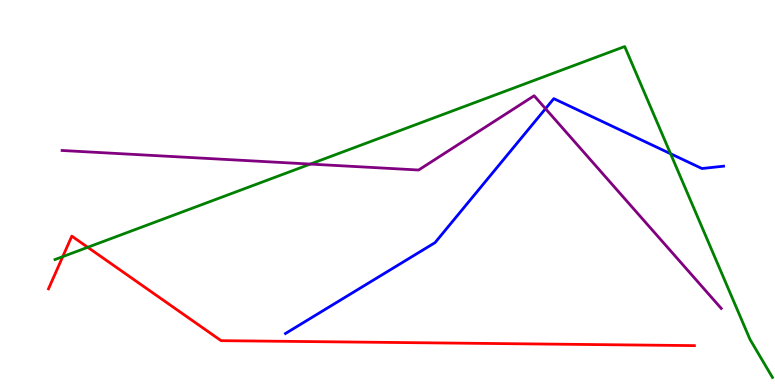[{'lines': ['blue', 'red'], 'intersections': []}, {'lines': ['green', 'red'], 'intersections': [{'x': 0.81, 'y': 3.33}, {'x': 1.13, 'y': 3.58}]}, {'lines': ['purple', 'red'], 'intersections': []}, {'lines': ['blue', 'green'], 'intersections': [{'x': 8.65, 'y': 6.01}]}, {'lines': ['blue', 'purple'], 'intersections': [{'x': 7.04, 'y': 7.18}]}, {'lines': ['green', 'purple'], 'intersections': [{'x': 4.0, 'y': 5.74}]}]